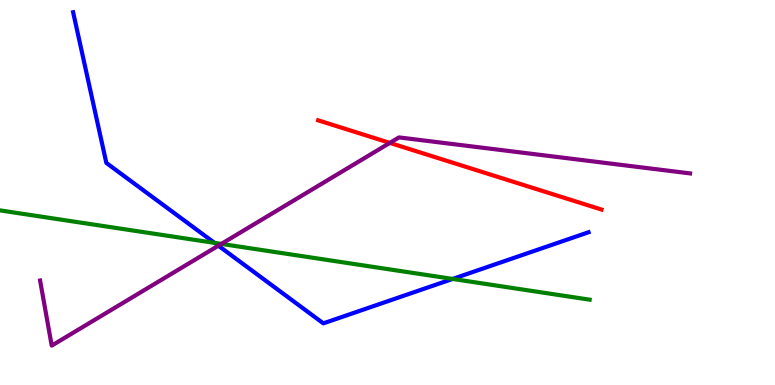[{'lines': ['blue', 'red'], 'intersections': []}, {'lines': ['green', 'red'], 'intersections': []}, {'lines': ['purple', 'red'], 'intersections': [{'x': 5.03, 'y': 6.29}]}, {'lines': ['blue', 'green'], 'intersections': [{'x': 2.77, 'y': 3.69}, {'x': 5.84, 'y': 2.75}]}, {'lines': ['blue', 'purple'], 'intersections': [{'x': 2.82, 'y': 3.62}]}, {'lines': ['green', 'purple'], 'intersections': [{'x': 2.86, 'y': 3.66}]}]